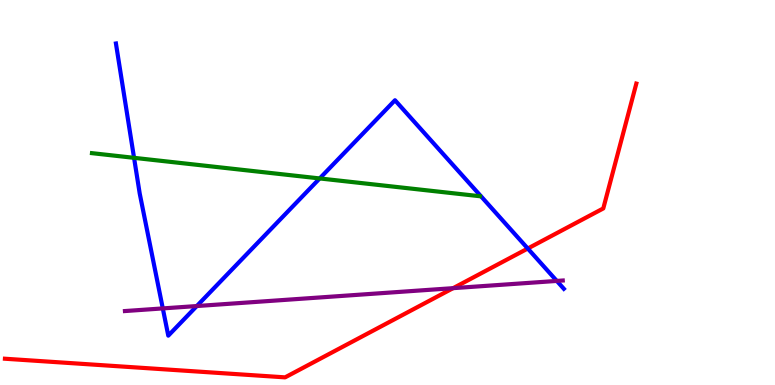[{'lines': ['blue', 'red'], 'intersections': [{'x': 6.81, 'y': 3.54}]}, {'lines': ['green', 'red'], 'intersections': []}, {'lines': ['purple', 'red'], 'intersections': [{'x': 5.85, 'y': 2.52}]}, {'lines': ['blue', 'green'], 'intersections': [{'x': 1.73, 'y': 5.9}, {'x': 4.12, 'y': 5.37}]}, {'lines': ['blue', 'purple'], 'intersections': [{'x': 2.1, 'y': 1.99}, {'x': 2.54, 'y': 2.05}, {'x': 7.18, 'y': 2.7}]}, {'lines': ['green', 'purple'], 'intersections': []}]